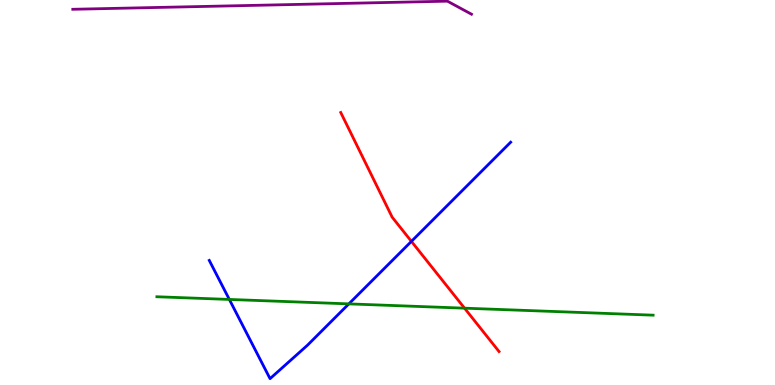[{'lines': ['blue', 'red'], 'intersections': [{'x': 5.31, 'y': 3.73}]}, {'lines': ['green', 'red'], 'intersections': [{'x': 5.99, 'y': 2.0}]}, {'lines': ['purple', 'red'], 'intersections': []}, {'lines': ['blue', 'green'], 'intersections': [{'x': 2.96, 'y': 2.22}, {'x': 4.5, 'y': 2.11}]}, {'lines': ['blue', 'purple'], 'intersections': []}, {'lines': ['green', 'purple'], 'intersections': []}]